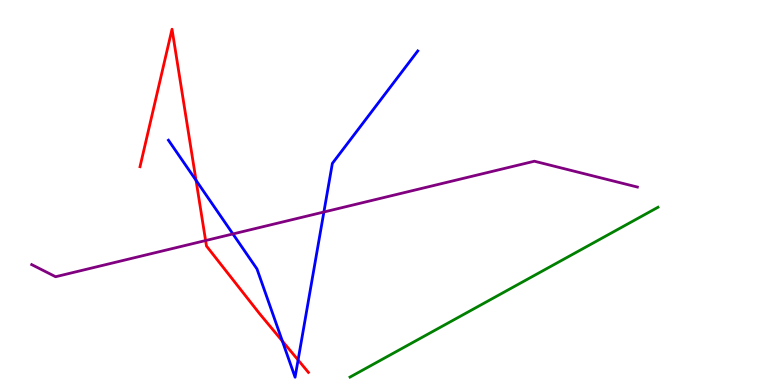[{'lines': ['blue', 'red'], 'intersections': [{'x': 2.53, 'y': 5.32}, {'x': 3.64, 'y': 1.14}, {'x': 3.85, 'y': 0.65}]}, {'lines': ['green', 'red'], 'intersections': []}, {'lines': ['purple', 'red'], 'intersections': [{'x': 2.65, 'y': 3.75}]}, {'lines': ['blue', 'green'], 'intersections': []}, {'lines': ['blue', 'purple'], 'intersections': [{'x': 3.01, 'y': 3.92}, {'x': 4.18, 'y': 4.49}]}, {'lines': ['green', 'purple'], 'intersections': []}]